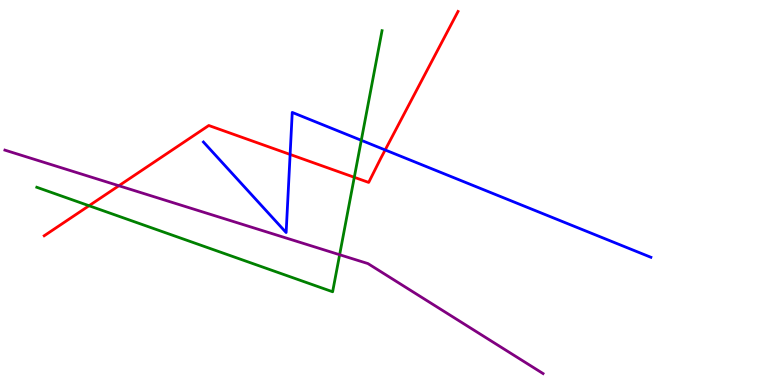[{'lines': ['blue', 'red'], 'intersections': [{'x': 3.74, 'y': 5.99}, {'x': 4.97, 'y': 6.11}]}, {'lines': ['green', 'red'], 'intersections': [{'x': 1.15, 'y': 4.66}, {'x': 4.57, 'y': 5.39}]}, {'lines': ['purple', 'red'], 'intersections': [{'x': 1.53, 'y': 5.18}]}, {'lines': ['blue', 'green'], 'intersections': [{'x': 4.66, 'y': 6.36}]}, {'lines': ['blue', 'purple'], 'intersections': []}, {'lines': ['green', 'purple'], 'intersections': [{'x': 4.38, 'y': 3.38}]}]